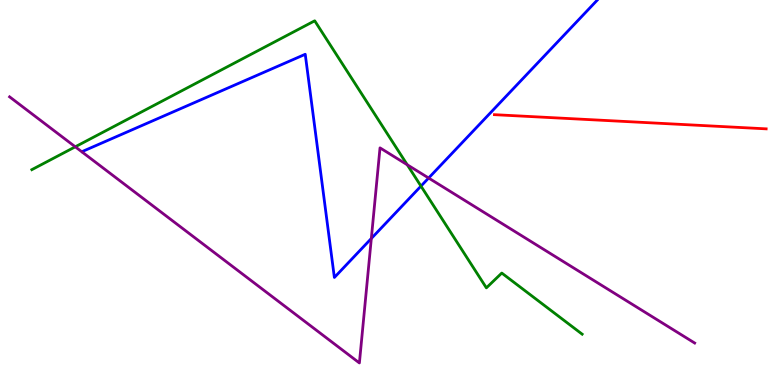[{'lines': ['blue', 'red'], 'intersections': []}, {'lines': ['green', 'red'], 'intersections': []}, {'lines': ['purple', 'red'], 'intersections': []}, {'lines': ['blue', 'green'], 'intersections': [{'x': 5.43, 'y': 5.17}]}, {'lines': ['blue', 'purple'], 'intersections': [{'x': 4.79, 'y': 3.81}, {'x': 5.53, 'y': 5.38}]}, {'lines': ['green', 'purple'], 'intersections': [{'x': 0.971, 'y': 6.19}, {'x': 5.25, 'y': 5.72}]}]